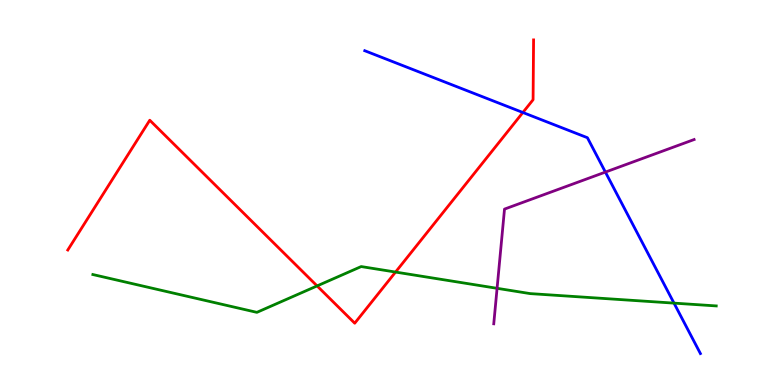[{'lines': ['blue', 'red'], 'intersections': [{'x': 6.75, 'y': 7.08}]}, {'lines': ['green', 'red'], 'intersections': [{'x': 4.09, 'y': 2.57}, {'x': 5.1, 'y': 2.93}]}, {'lines': ['purple', 'red'], 'intersections': []}, {'lines': ['blue', 'green'], 'intersections': [{'x': 8.7, 'y': 2.13}]}, {'lines': ['blue', 'purple'], 'intersections': [{'x': 7.81, 'y': 5.53}]}, {'lines': ['green', 'purple'], 'intersections': [{'x': 6.41, 'y': 2.51}]}]